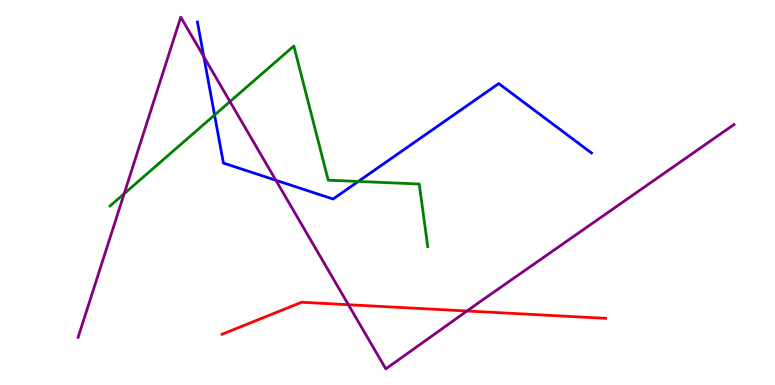[{'lines': ['blue', 'red'], 'intersections': []}, {'lines': ['green', 'red'], 'intersections': []}, {'lines': ['purple', 'red'], 'intersections': [{'x': 4.5, 'y': 2.09}, {'x': 6.03, 'y': 1.92}]}, {'lines': ['blue', 'green'], 'intersections': [{'x': 2.77, 'y': 7.01}, {'x': 4.62, 'y': 5.29}]}, {'lines': ['blue', 'purple'], 'intersections': [{'x': 2.63, 'y': 8.53}, {'x': 3.56, 'y': 5.32}]}, {'lines': ['green', 'purple'], 'intersections': [{'x': 1.6, 'y': 4.97}, {'x': 2.97, 'y': 7.36}]}]